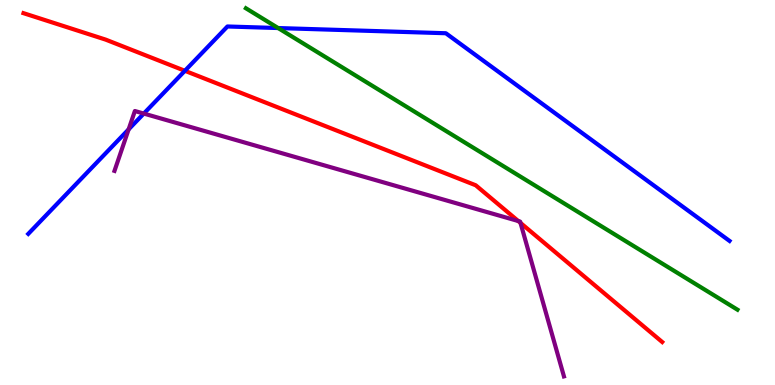[{'lines': ['blue', 'red'], 'intersections': [{'x': 2.39, 'y': 8.16}]}, {'lines': ['green', 'red'], 'intersections': []}, {'lines': ['purple', 'red'], 'intersections': [{'x': 6.69, 'y': 4.26}, {'x': 6.72, 'y': 4.21}]}, {'lines': ['blue', 'green'], 'intersections': [{'x': 3.59, 'y': 9.27}]}, {'lines': ['blue', 'purple'], 'intersections': [{'x': 1.66, 'y': 6.64}, {'x': 1.86, 'y': 7.05}]}, {'lines': ['green', 'purple'], 'intersections': []}]